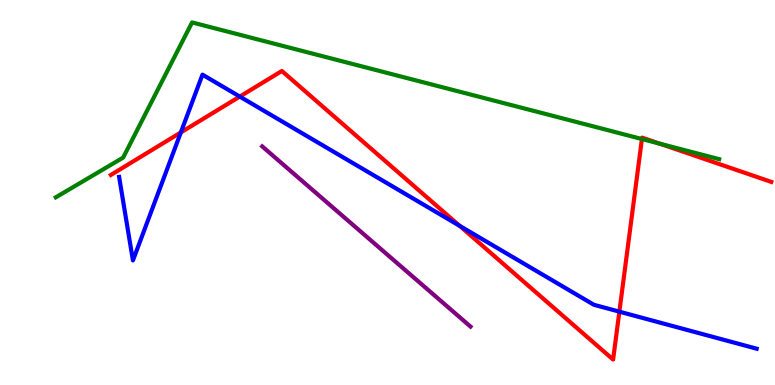[{'lines': ['blue', 'red'], 'intersections': [{'x': 2.33, 'y': 6.56}, {'x': 3.09, 'y': 7.49}, {'x': 5.93, 'y': 4.13}, {'x': 7.99, 'y': 1.9}]}, {'lines': ['green', 'red'], 'intersections': [{'x': 8.28, 'y': 6.39}, {'x': 8.51, 'y': 6.27}]}, {'lines': ['purple', 'red'], 'intersections': []}, {'lines': ['blue', 'green'], 'intersections': []}, {'lines': ['blue', 'purple'], 'intersections': []}, {'lines': ['green', 'purple'], 'intersections': []}]